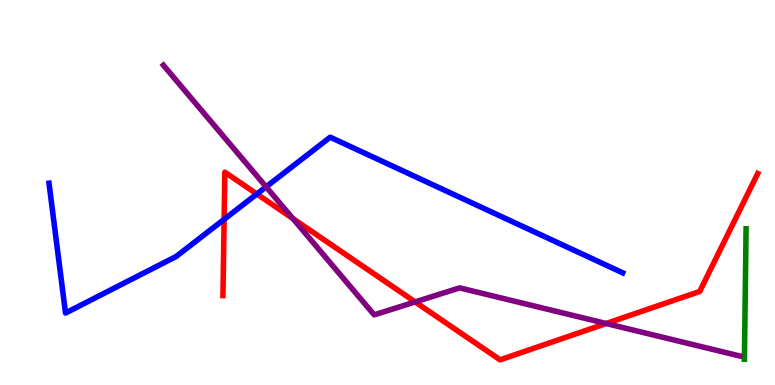[{'lines': ['blue', 'red'], 'intersections': [{'x': 2.89, 'y': 4.3}, {'x': 3.31, 'y': 4.96}]}, {'lines': ['green', 'red'], 'intersections': []}, {'lines': ['purple', 'red'], 'intersections': [{'x': 3.78, 'y': 4.32}, {'x': 5.36, 'y': 2.16}, {'x': 7.82, 'y': 1.6}]}, {'lines': ['blue', 'green'], 'intersections': []}, {'lines': ['blue', 'purple'], 'intersections': [{'x': 3.43, 'y': 5.15}]}, {'lines': ['green', 'purple'], 'intersections': []}]